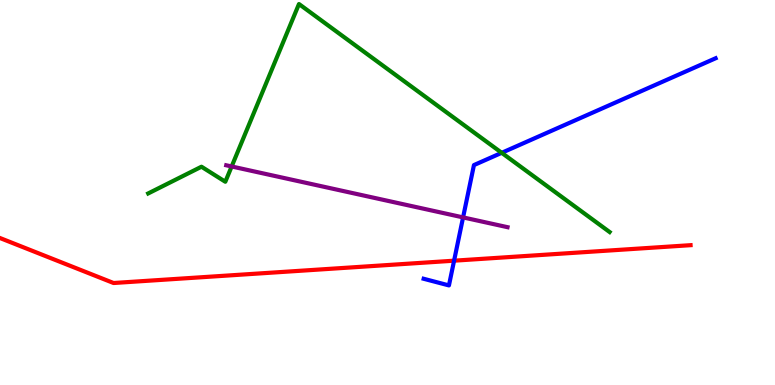[{'lines': ['blue', 'red'], 'intersections': [{'x': 5.86, 'y': 3.23}]}, {'lines': ['green', 'red'], 'intersections': []}, {'lines': ['purple', 'red'], 'intersections': []}, {'lines': ['blue', 'green'], 'intersections': [{'x': 6.47, 'y': 6.03}]}, {'lines': ['blue', 'purple'], 'intersections': [{'x': 5.98, 'y': 4.35}]}, {'lines': ['green', 'purple'], 'intersections': [{'x': 2.99, 'y': 5.68}]}]